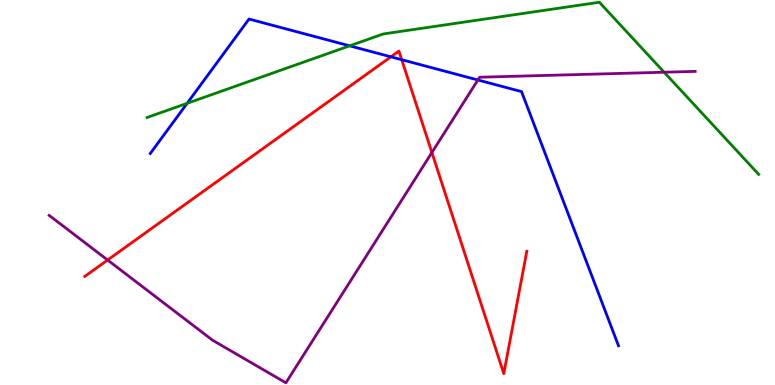[{'lines': ['blue', 'red'], 'intersections': [{'x': 5.04, 'y': 8.52}, {'x': 5.18, 'y': 8.45}]}, {'lines': ['green', 'red'], 'intersections': []}, {'lines': ['purple', 'red'], 'intersections': [{'x': 1.39, 'y': 3.25}, {'x': 5.57, 'y': 6.04}]}, {'lines': ['blue', 'green'], 'intersections': [{'x': 2.41, 'y': 7.32}, {'x': 4.51, 'y': 8.81}]}, {'lines': ['blue', 'purple'], 'intersections': [{'x': 6.17, 'y': 7.92}]}, {'lines': ['green', 'purple'], 'intersections': [{'x': 8.57, 'y': 8.12}]}]